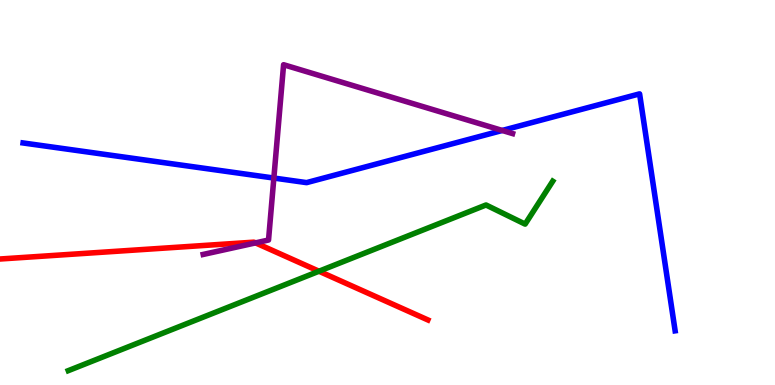[{'lines': ['blue', 'red'], 'intersections': []}, {'lines': ['green', 'red'], 'intersections': [{'x': 4.12, 'y': 2.95}]}, {'lines': ['purple', 'red'], 'intersections': [{'x': 3.3, 'y': 3.69}]}, {'lines': ['blue', 'green'], 'intersections': []}, {'lines': ['blue', 'purple'], 'intersections': [{'x': 3.53, 'y': 5.38}, {'x': 6.48, 'y': 6.61}]}, {'lines': ['green', 'purple'], 'intersections': []}]